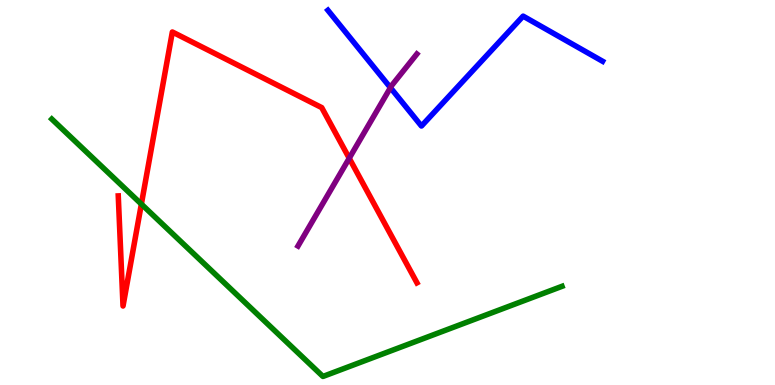[{'lines': ['blue', 'red'], 'intersections': []}, {'lines': ['green', 'red'], 'intersections': [{'x': 1.82, 'y': 4.7}]}, {'lines': ['purple', 'red'], 'intersections': [{'x': 4.51, 'y': 5.89}]}, {'lines': ['blue', 'green'], 'intersections': []}, {'lines': ['blue', 'purple'], 'intersections': [{'x': 5.04, 'y': 7.72}]}, {'lines': ['green', 'purple'], 'intersections': []}]